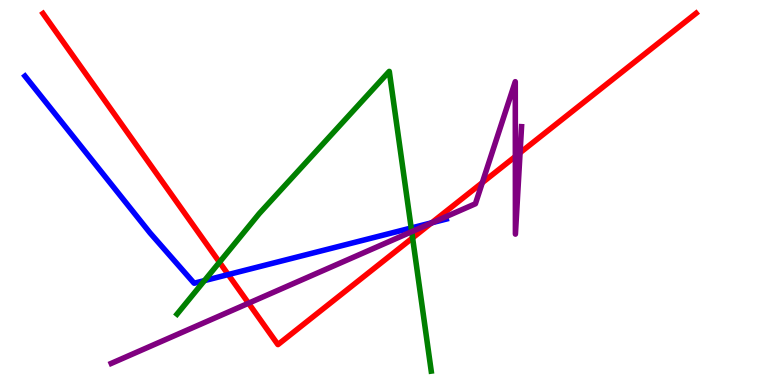[{'lines': ['blue', 'red'], 'intersections': [{'x': 2.94, 'y': 2.87}, {'x': 5.57, 'y': 4.21}]}, {'lines': ['green', 'red'], 'intersections': [{'x': 2.83, 'y': 3.19}, {'x': 5.32, 'y': 3.82}]}, {'lines': ['purple', 'red'], 'intersections': [{'x': 3.21, 'y': 2.12}, {'x': 5.56, 'y': 4.2}, {'x': 6.22, 'y': 5.26}, {'x': 6.65, 'y': 5.94}, {'x': 6.71, 'y': 6.03}]}, {'lines': ['blue', 'green'], 'intersections': [{'x': 2.64, 'y': 2.71}, {'x': 5.31, 'y': 4.08}]}, {'lines': ['blue', 'purple'], 'intersections': [{'x': 5.58, 'y': 4.22}]}, {'lines': ['green', 'purple'], 'intersections': [{'x': 5.31, 'y': 3.98}]}]